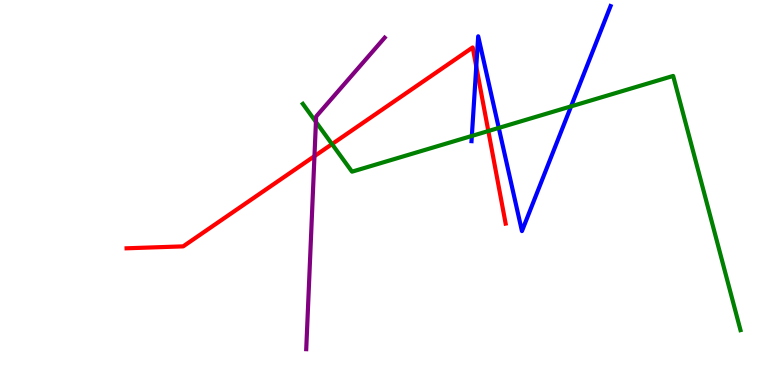[{'lines': ['blue', 'red'], 'intersections': [{'x': 6.15, 'y': 8.27}]}, {'lines': ['green', 'red'], 'intersections': [{'x': 4.28, 'y': 6.26}, {'x': 6.3, 'y': 6.6}]}, {'lines': ['purple', 'red'], 'intersections': [{'x': 4.06, 'y': 5.94}]}, {'lines': ['blue', 'green'], 'intersections': [{'x': 6.09, 'y': 6.47}, {'x': 6.44, 'y': 6.68}, {'x': 7.37, 'y': 7.24}]}, {'lines': ['blue', 'purple'], 'intersections': []}, {'lines': ['green', 'purple'], 'intersections': [{'x': 4.08, 'y': 6.83}]}]